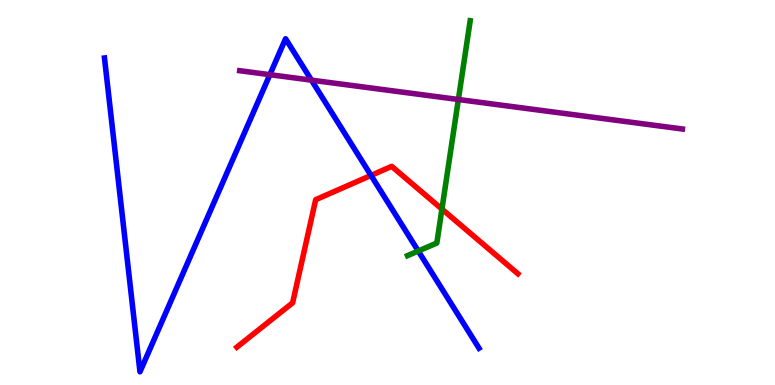[{'lines': ['blue', 'red'], 'intersections': [{'x': 4.79, 'y': 5.44}]}, {'lines': ['green', 'red'], 'intersections': [{'x': 5.7, 'y': 4.57}]}, {'lines': ['purple', 'red'], 'intersections': []}, {'lines': ['blue', 'green'], 'intersections': [{'x': 5.4, 'y': 3.48}]}, {'lines': ['blue', 'purple'], 'intersections': [{'x': 3.48, 'y': 8.06}, {'x': 4.02, 'y': 7.92}]}, {'lines': ['green', 'purple'], 'intersections': [{'x': 5.91, 'y': 7.42}]}]